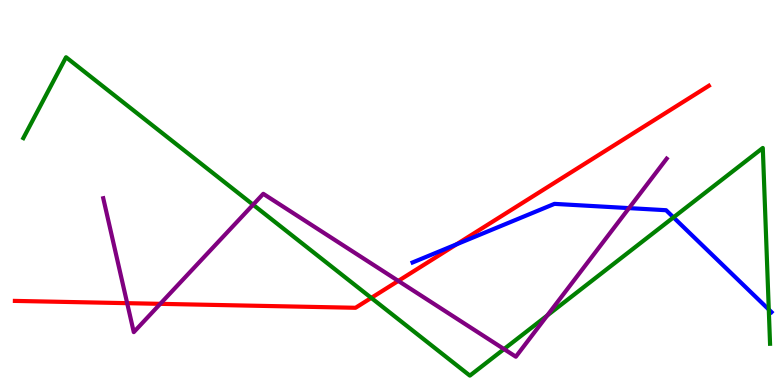[{'lines': ['blue', 'red'], 'intersections': [{'x': 5.89, 'y': 3.65}]}, {'lines': ['green', 'red'], 'intersections': [{'x': 4.79, 'y': 2.26}]}, {'lines': ['purple', 'red'], 'intersections': [{'x': 1.64, 'y': 2.13}, {'x': 2.07, 'y': 2.11}, {'x': 5.14, 'y': 2.7}]}, {'lines': ['blue', 'green'], 'intersections': [{'x': 8.69, 'y': 4.35}, {'x': 9.92, 'y': 1.96}]}, {'lines': ['blue', 'purple'], 'intersections': [{'x': 8.12, 'y': 4.59}]}, {'lines': ['green', 'purple'], 'intersections': [{'x': 3.27, 'y': 4.68}, {'x': 6.5, 'y': 0.933}, {'x': 7.06, 'y': 1.81}]}]